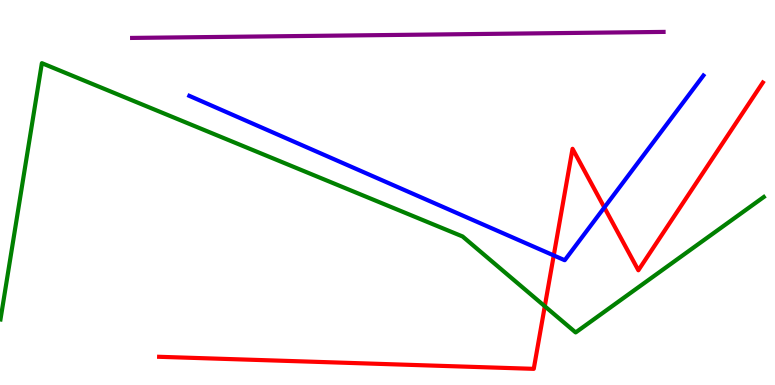[{'lines': ['blue', 'red'], 'intersections': [{'x': 7.15, 'y': 3.37}, {'x': 7.8, 'y': 4.61}]}, {'lines': ['green', 'red'], 'intersections': [{'x': 7.03, 'y': 2.05}]}, {'lines': ['purple', 'red'], 'intersections': []}, {'lines': ['blue', 'green'], 'intersections': []}, {'lines': ['blue', 'purple'], 'intersections': []}, {'lines': ['green', 'purple'], 'intersections': []}]